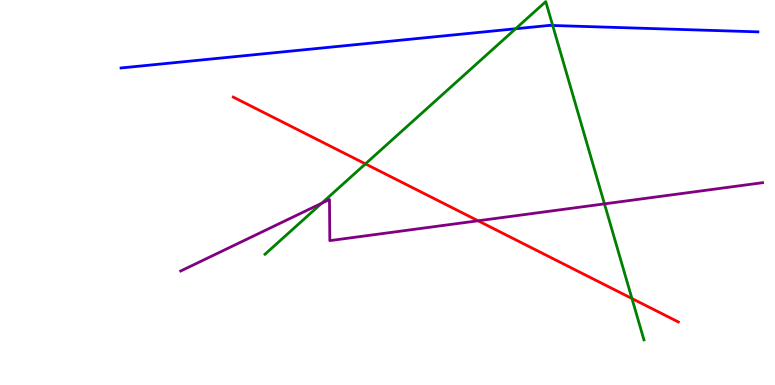[{'lines': ['blue', 'red'], 'intersections': []}, {'lines': ['green', 'red'], 'intersections': [{'x': 4.72, 'y': 5.74}, {'x': 8.15, 'y': 2.25}]}, {'lines': ['purple', 'red'], 'intersections': [{'x': 6.17, 'y': 4.27}]}, {'lines': ['blue', 'green'], 'intersections': [{'x': 6.65, 'y': 9.25}, {'x': 7.13, 'y': 9.34}]}, {'lines': ['blue', 'purple'], 'intersections': []}, {'lines': ['green', 'purple'], 'intersections': [{'x': 4.15, 'y': 4.72}, {'x': 7.8, 'y': 4.7}]}]